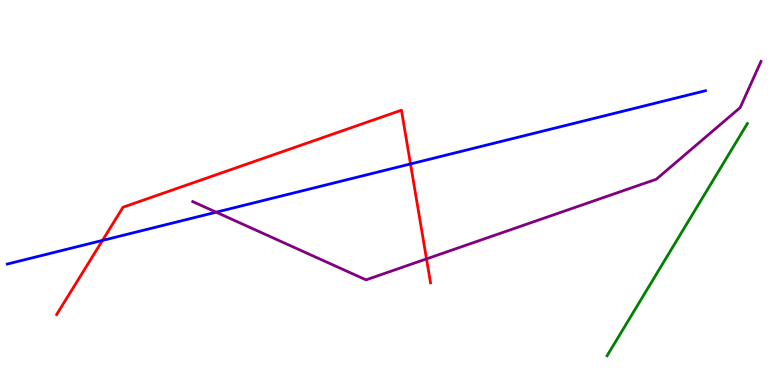[{'lines': ['blue', 'red'], 'intersections': [{'x': 1.32, 'y': 3.76}, {'x': 5.3, 'y': 5.74}]}, {'lines': ['green', 'red'], 'intersections': []}, {'lines': ['purple', 'red'], 'intersections': [{'x': 5.5, 'y': 3.28}]}, {'lines': ['blue', 'green'], 'intersections': []}, {'lines': ['blue', 'purple'], 'intersections': [{'x': 2.79, 'y': 4.49}]}, {'lines': ['green', 'purple'], 'intersections': []}]